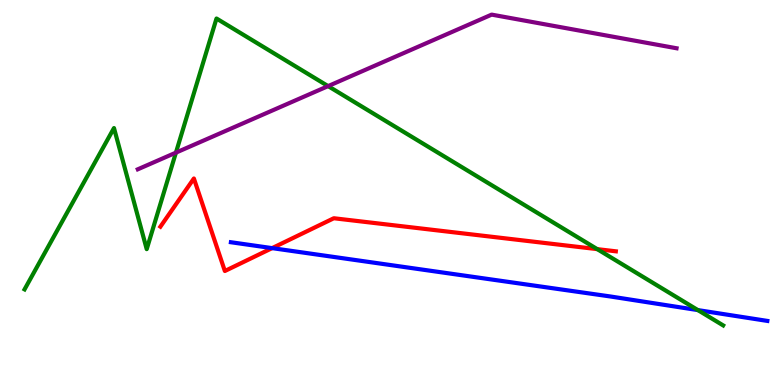[{'lines': ['blue', 'red'], 'intersections': [{'x': 3.51, 'y': 3.56}]}, {'lines': ['green', 'red'], 'intersections': [{'x': 7.71, 'y': 3.53}]}, {'lines': ['purple', 'red'], 'intersections': []}, {'lines': ['blue', 'green'], 'intersections': [{'x': 9.01, 'y': 1.95}]}, {'lines': ['blue', 'purple'], 'intersections': []}, {'lines': ['green', 'purple'], 'intersections': [{'x': 2.27, 'y': 6.04}, {'x': 4.23, 'y': 7.76}]}]